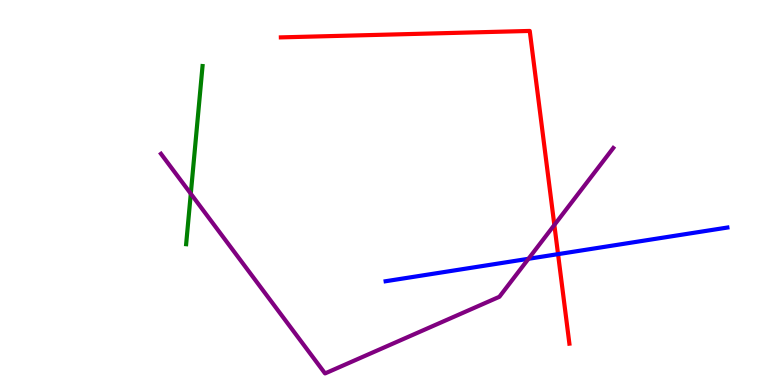[{'lines': ['blue', 'red'], 'intersections': [{'x': 7.2, 'y': 3.4}]}, {'lines': ['green', 'red'], 'intersections': []}, {'lines': ['purple', 'red'], 'intersections': [{'x': 7.15, 'y': 4.16}]}, {'lines': ['blue', 'green'], 'intersections': []}, {'lines': ['blue', 'purple'], 'intersections': [{'x': 6.82, 'y': 3.28}]}, {'lines': ['green', 'purple'], 'intersections': [{'x': 2.46, 'y': 4.97}]}]